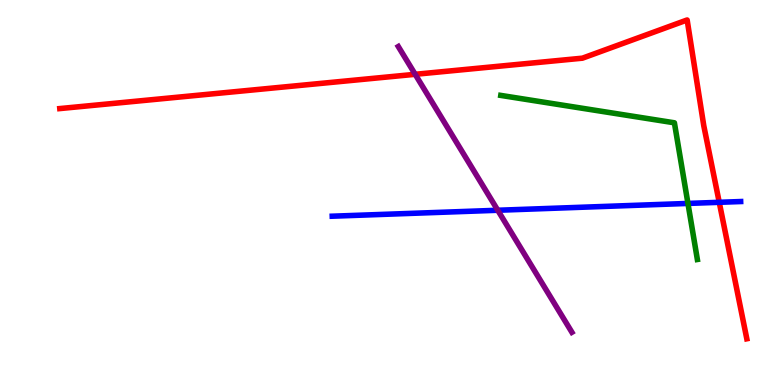[{'lines': ['blue', 'red'], 'intersections': [{'x': 9.28, 'y': 4.75}]}, {'lines': ['green', 'red'], 'intersections': []}, {'lines': ['purple', 'red'], 'intersections': [{'x': 5.36, 'y': 8.07}]}, {'lines': ['blue', 'green'], 'intersections': [{'x': 8.88, 'y': 4.72}]}, {'lines': ['blue', 'purple'], 'intersections': [{'x': 6.42, 'y': 4.54}]}, {'lines': ['green', 'purple'], 'intersections': []}]